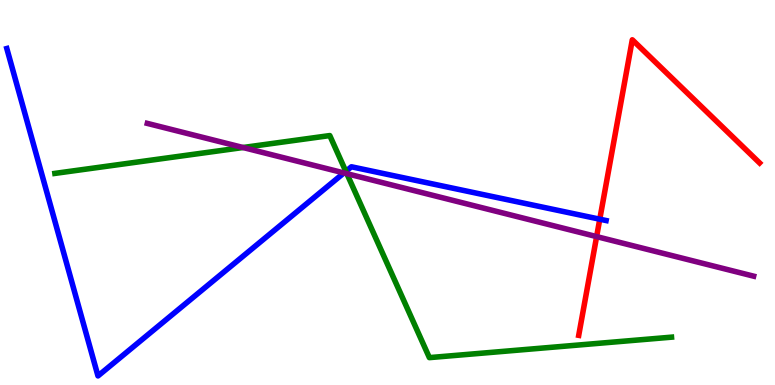[{'lines': ['blue', 'red'], 'intersections': [{'x': 7.74, 'y': 4.31}]}, {'lines': ['green', 'red'], 'intersections': []}, {'lines': ['purple', 'red'], 'intersections': [{'x': 7.7, 'y': 3.85}]}, {'lines': ['blue', 'green'], 'intersections': [{'x': 4.46, 'y': 5.55}]}, {'lines': ['blue', 'purple'], 'intersections': [{'x': 4.44, 'y': 5.51}]}, {'lines': ['green', 'purple'], 'intersections': [{'x': 3.14, 'y': 6.17}, {'x': 4.48, 'y': 5.49}]}]